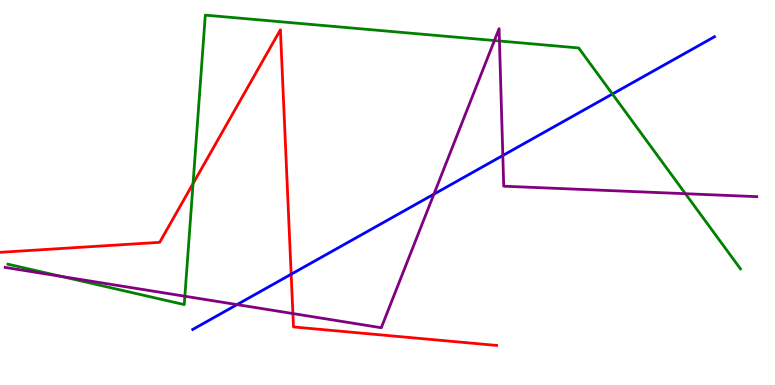[{'lines': ['blue', 'red'], 'intersections': [{'x': 3.76, 'y': 2.88}]}, {'lines': ['green', 'red'], 'intersections': [{'x': 2.49, 'y': 5.23}]}, {'lines': ['purple', 'red'], 'intersections': [{'x': 3.78, 'y': 1.86}]}, {'lines': ['blue', 'green'], 'intersections': [{'x': 7.9, 'y': 7.56}]}, {'lines': ['blue', 'purple'], 'intersections': [{'x': 3.06, 'y': 2.09}, {'x': 5.6, 'y': 4.96}, {'x': 6.49, 'y': 5.96}]}, {'lines': ['green', 'purple'], 'intersections': [{'x': 0.789, 'y': 2.82}, {'x': 2.39, 'y': 2.31}, {'x': 6.38, 'y': 8.95}, {'x': 6.44, 'y': 8.94}, {'x': 8.84, 'y': 4.97}]}]